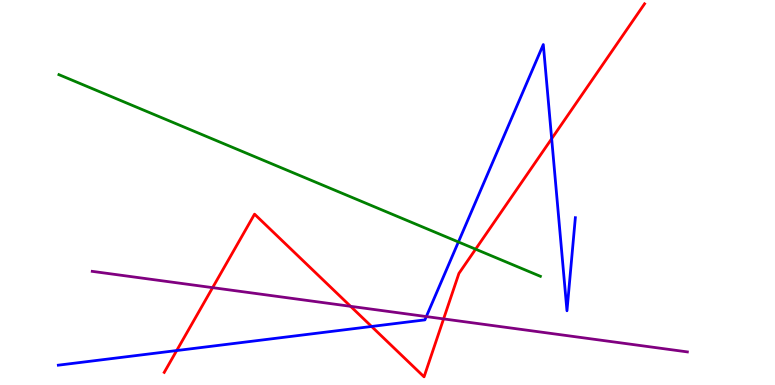[{'lines': ['blue', 'red'], 'intersections': [{'x': 2.28, 'y': 0.895}, {'x': 4.79, 'y': 1.52}, {'x': 7.12, 'y': 6.4}]}, {'lines': ['green', 'red'], 'intersections': [{'x': 6.14, 'y': 3.53}]}, {'lines': ['purple', 'red'], 'intersections': [{'x': 2.74, 'y': 2.53}, {'x': 4.52, 'y': 2.04}, {'x': 5.72, 'y': 1.72}]}, {'lines': ['blue', 'green'], 'intersections': [{'x': 5.91, 'y': 3.72}]}, {'lines': ['blue', 'purple'], 'intersections': [{'x': 5.5, 'y': 1.78}]}, {'lines': ['green', 'purple'], 'intersections': []}]